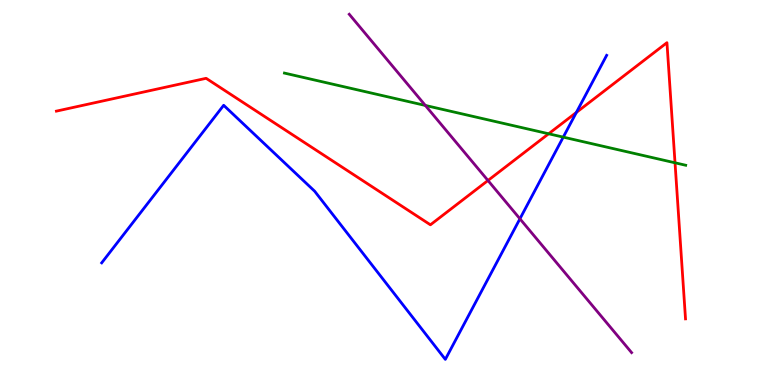[{'lines': ['blue', 'red'], 'intersections': [{'x': 7.44, 'y': 7.08}]}, {'lines': ['green', 'red'], 'intersections': [{'x': 7.08, 'y': 6.53}, {'x': 8.71, 'y': 5.77}]}, {'lines': ['purple', 'red'], 'intersections': [{'x': 6.3, 'y': 5.31}]}, {'lines': ['blue', 'green'], 'intersections': [{'x': 7.27, 'y': 6.44}]}, {'lines': ['blue', 'purple'], 'intersections': [{'x': 6.71, 'y': 4.32}]}, {'lines': ['green', 'purple'], 'intersections': [{'x': 5.49, 'y': 7.26}]}]